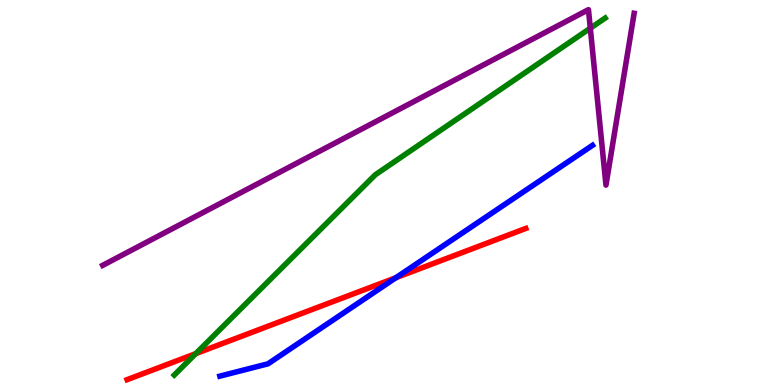[{'lines': ['blue', 'red'], 'intersections': [{'x': 5.11, 'y': 2.79}]}, {'lines': ['green', 'red'], 'intersections': [{'x': 2.53, 'y': 0.815}]}, {'lines': ['purple', 'red'], 'intersections': []}, {'lines': ['blue', 'green'], 'intersections': []}, {'lines': ['blue', 'purple'], 'intersections': []}, {'lines': ['green', 'purple'], 'intersections': [{'x': 7.62, 'y': 9.27}]}]